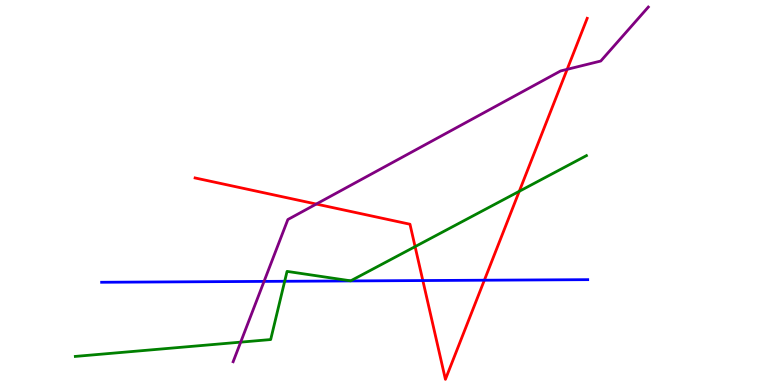[{'lines': ['blue', 'red'], 'intersections': [{'x': 5.46, 'y': 2.71}, {'x': 6.25, 'y': 2.72}]}, {'lines': ['green', 'red'], 'intersections': [{'x': 5.36, 'y': 3.59}, {'x': 6.7, 'y': 5.03}]}, {'lines': ['purple', 'red'], 'intersections': [{'x': 4.08, 'y': 4.7}, {'x': 7.32, 'y': 8.2}]}, {'lines': ['blue', 'green'], 'intersections': [{'x': 3.67, 'y': 2.69}]}, {'lines': ['blue', 'purple'], 'intersections': [{'x': 3.41, 'y': 2.69}]}, {'lines': ['green', 'purple'], 'intersections': [{'x': 3.11, 'y': 1.11}]}]